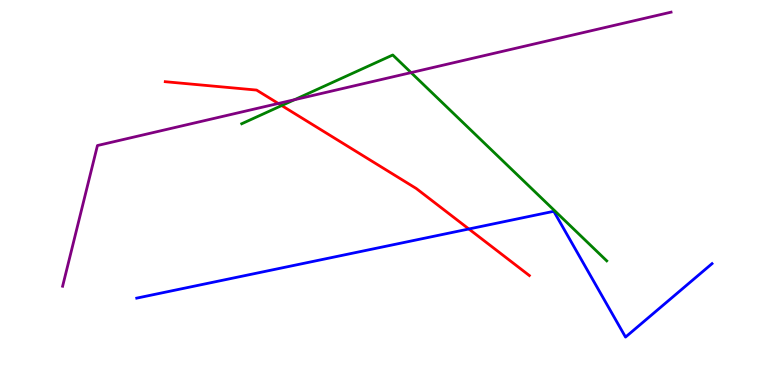[{'lines': ['blue', 'red'], 'intersections': [{'x': 6.05, 'y': 4.05}]}, {'lines': ['green', 'red'], 'intersections': [{'x': 3.63, 'y': 7.26}]}, {'lines': ['purple', 'red'], 'intersections': [{'x': 3.59, 'y': 7.31}]}, {'lines': ['blue', 'green'], 'intersections': []}, {'lines': ['blue', 'purple'], 'intersections': []}, {'lines': ['green', 'purple'], 'intersections': [{'x': 3.8, 'y': 7.41}, {'x': 5.3, 'y': 8.11}]}]